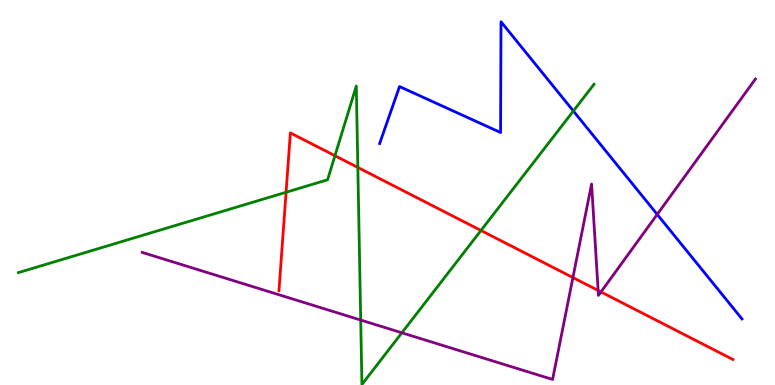[{'lines': ['blue', 'red'], 'intersections': []}, {'lines': ['green', 'red'], 'intersections': [{'x': 3.69, 'y': 5.01}, {'x': 4.32, 'y': 5.96}, {'x': 4.62, 'y': 5.65}, {'x': 6.21, 'y': 4.01}]}, {'lines': ['purple', 'red'], 'intersections': [{'x': 7.39, 'y': 2.79}, {'x': 7.72, 'y': 2.46}, {'x': 7.75, 'y': 2.42}]}, {'lines': ['blue', 'green'], 'intersections': [{'x': 7.4, 'y': 7.12}]}, {'lines': ['blue', 'purple'], 'intersections': [{'x': 8.48, 'y': 4.43}]}, {'lines': ['green', 'purple'], 'intersections': [{'x': 4.65, 'y': 1.69}, {'x': 5.19, 'y': 1.36}]}]